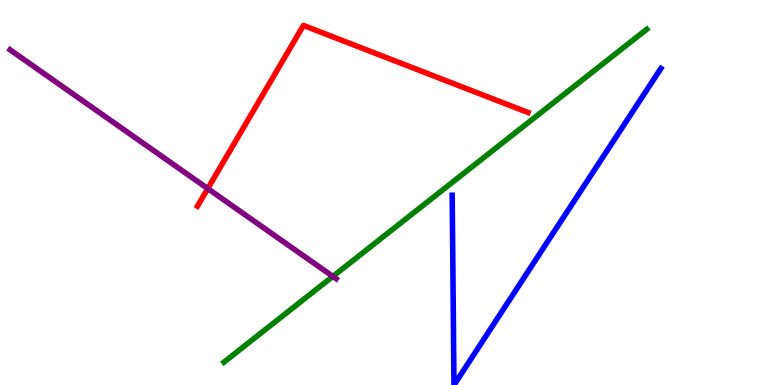[{'lines': ['blue', 'red'], 'intersections': []}, {'lines': ['green', 'red'], 'intersections': []}, {'lines': ['purple', 'red'], 'intersections': [{'x': 2.68, 'y': 5.1}]}, {'lines': ['blue', 'green'], 'intersections': []}, {'lines': ['blue', 'purple'], 'intersections': []}, {'lines': ['green', 'purple'], 'intersections': [{'x': 4.29, 'y': 2.82}]}]